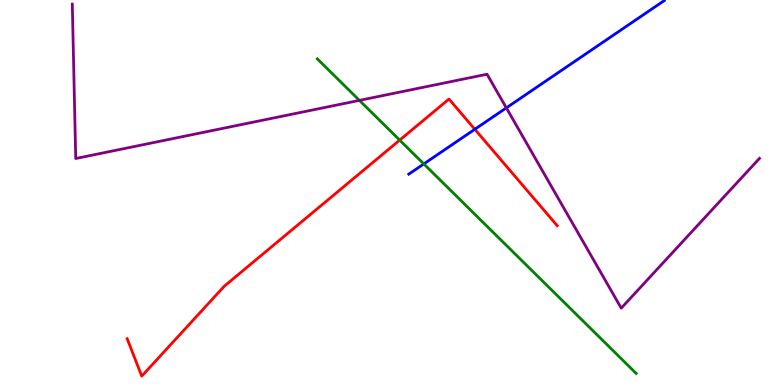[{'lines': ['blue', 'red'], 'intersections': [{'x': 6.13, 'y': 6.64}]}, {'lines': ['green', 'red'], 'intersections': [{'x': 5.16, 'y': 6.36}]}, {'lines': ['purple', 'red'], 'intersections': []}, {'lines': ['blue', 'green'], 'intersections': [{'x': 5.47, 'y': 5.74}]}, {'lines': ['blue', 'purple'], 'intersections': [{'x': 6.53, 'y': 7.2}]}, {'lines': ['green', 'purple'], 'intersections': [{'x': 4.64, 'y': 7.39}]}]